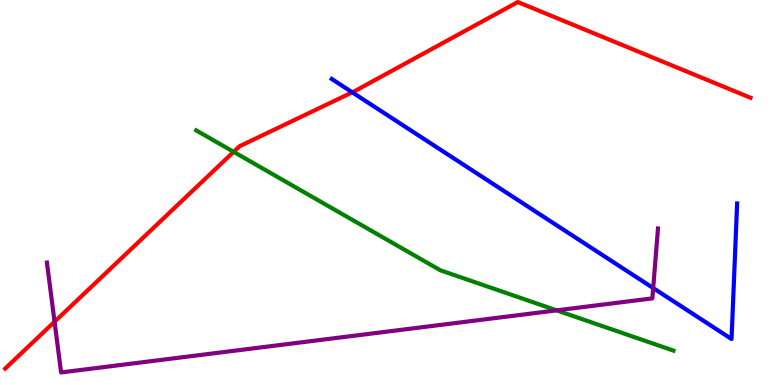[{'lines': ['blue', 'red'], 'intersections': [{'x': 4.55, 'y': 7.6}]}, {'lines': ['green', 'red'], 'intersections': [{'x': 3.01, 'y': 6.06}]}, {'lines': ['purple', 'red'], 'intersections': [{'x': 0.704, 'y': 1.64}]}, {'lines': ['blue', 'green'], 'intersections': []}, {'lines': ['blue', 'purple'], 'intersections': [{'x': 8.43, 'y': 2.52}]}, {'lines': ['green', 'purple'], 'intersections': [{'x': 7.18, 'y': 1.94}]}]